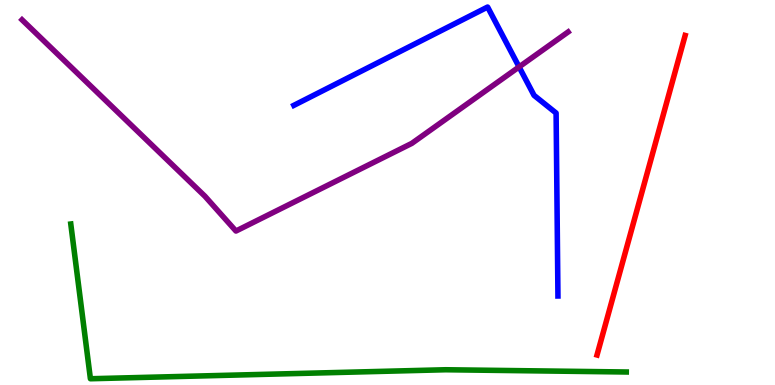[{'lines': ['blue', 'red'], 'intersections': []}, {'lines': ['green', 'red'], 'intersections': []}, {'lines': ['purple', 'red'], 'intersections': []}, {'lines': ['blue', 'green'], 'intersections': []}, {'lines': ['blue', 'purple'], 'intersections': [{'x': 6.7, 'y': 8.26}]}, {'lines': ['green', 'purple'], 'intersections': []}]